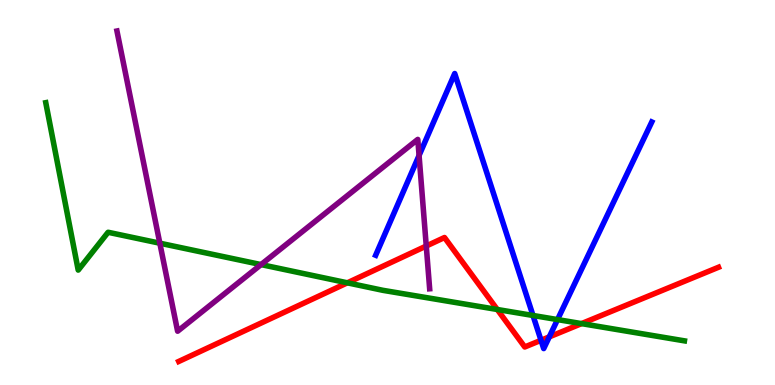[{'lines': ['blue', 'red'], 'intersections': [{'x': 6.98, 'y': 1.16}, {'x': 7.09, 'y': 1.25}]}, {'lines': ['green', 'red'], 'intersections': [{'x': 4.48, 'y': 2.65}, {'x': 6.42, 'y': 1.96}, {'x': 7.5, 'y': 1.59}]}, {'lines': ['purple', 'red'], 'intersections': [{'x': 5.5, 'y': 3.61}]}, {'lines': ['blue', 'green'], 'intersections': [{'x': 6.88, 'y': 1.81}, {'x': 7.19, 'y': 1.7}]}, {'lines': ['blue', 'purple'], 'intersections': [{'x': 5.41, 'y': 5.96}]}, {'lines': ['green', 'purple'], 'intersections': [{'x': 2.06, 'y': 3.68}, {'x': 3.37, 'y': 3.13}]}]